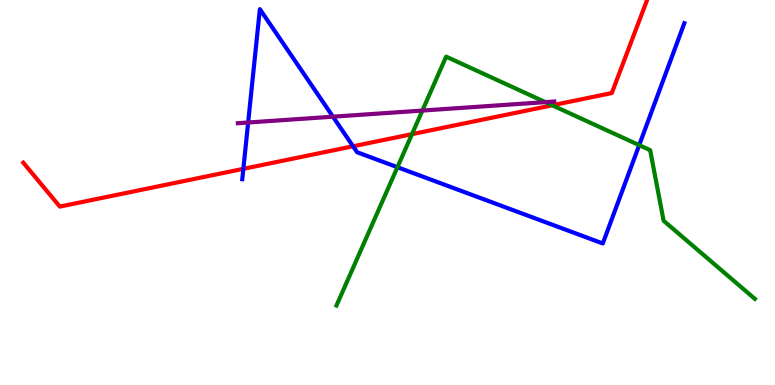[{'lines': ['blue', 'red'], 'intersections': [{'x': 3.14, 'y': 5.61}, {'x': 4.56, 'y': 6.2}]}, {'lines': ['green', 'red'], 'intersections': [{'x': 5.32, 'y': 6.52}, {'x': 7.13, 'y': 7.26}]}, {'lines': ['purple', 'red'], 'intersections': []}, {'lines': ['blue', 'green'], 'intersections': [{'x': 5.13, 'y': 5.66}, {'x': 8.25, 'y': 6.23}]}, {'lines': ['blue', 'purple'], 'intersections': [{'x': 3.2, 'y': 6.82}, {'x': 4.3, 'y': 6.97}]}, {'lines': ['green', 'purple'], 'intersections': [{'x': 5.45, 'y': 7.13}, {'x': 7.04, 'y': 7.35}]}]